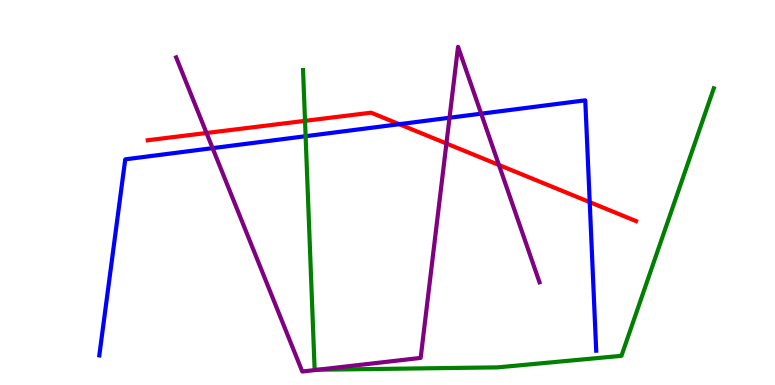[{'lines': ['blue', 'red'], 'intersections': [{'x': 5.15, 'y': 6.77}, {'x': 7.61, 'y': 4.75}]}, {'lines': ['green', 'red'], 'intersections': [{'x': 3.94, 'y': 6.86}]}, {'lines': ['purple', 'red'], 'intersections': [{'x': 2.66, 'y': 6.55}, {'x': 5.76, 'y': 6.27}, {'x': 6.44, 'y': 5.71}]}, {'lines': ['blue', 'green'], 'intersections': [{'x': 3.94, 'y': 6.46}]}, {'lines': ['blue', 'purple'], 'intersections': [{'x': 2.74, 'y': 6.15}, {'x': 5.8, 'y': 6.94}, {'x': 6.21, 'y': 7.05}]}, {'lines': ['green', 'purple'], 'intersections': [{'x': 4.1, 'y': 0.396}]}]